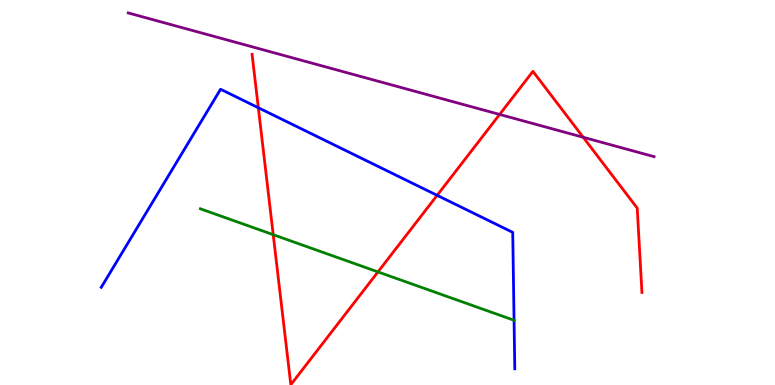[{'lines': ['blue', 'red'], 'intersections': [{'x': 3.33, 'y': 7.2}, {'x': 5.64, 'y': 4.93}]}, {'lines': ['green', 'red'], 'intersections': [{'x': 3.53, 'y': 3.9}, {'x': 4.88, 'y': 2.94}]}, {'lines': ['purple', 'red'], 'intersections': [{'x': 6.45, 'y': 7.03}, {'x': 7.53, 'y': 6.43}]}, {'lines': ['blue', 'green'], 'intersections': [{'x': 6.63, 'y': 1.68}]}, {'lines': ['blue', 'purple'], 'intersections': []}, {'lines': ['green', 'purple'], 'intersections': []}]